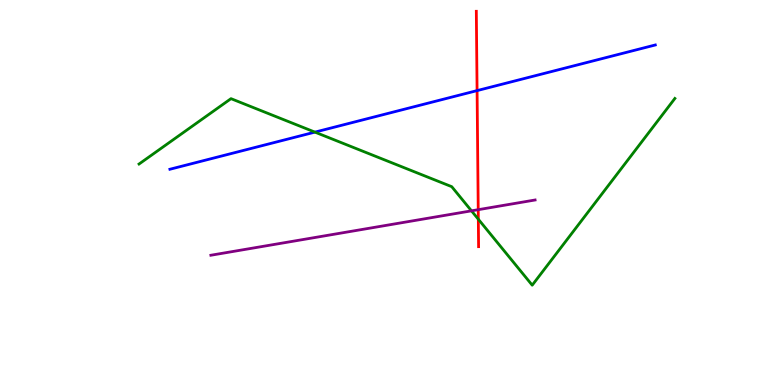[{'lines': ['blue', 'red'], 'intersections': [{'x': 6.16, 'y': 7.65}]}, {'lines': ['green', 'red'], 'intersections': [{'x': 6.17, 'y': 4.31}]}, {'lines': ['purple', 'red'], 'intersections': [{'x': 6.17, 'y': 4.55}]}, {'lines': ['blue', 'green'], 'intersections': [{'x': 4.06, 'y': 6.57}]}, {'lines': ['blue', 'purple'], 'intersections': []}, {'lines': ['green', 'purple'], 'intersections': [{'x': 6.08, 'y': 4.52}]}]